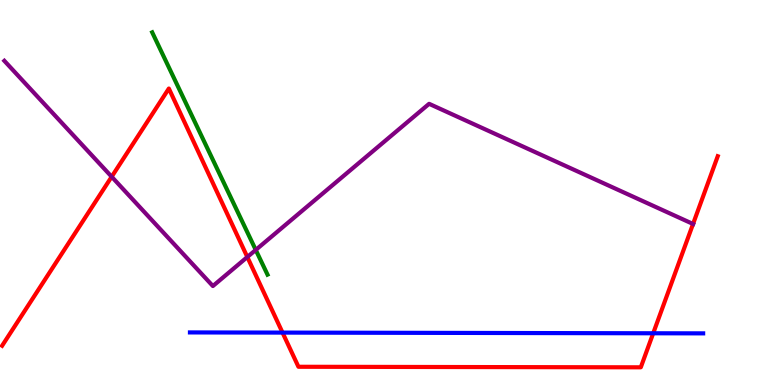[{'lines': ['blue', 'red'], 'intersections': [{'x': 3.65, 'y': 1.36}, {'x': 8.43, 'y': 1.34}]}, {'lines': ['green', 'red'], 'intersections': []}, {'lines': ['purple', 'red'], 'intersections': [{'x': 1.44, 'y': 5.41}, {'x': 3.19, 'y': 3.32}, {'x': 8.94, 'y': 4.18}]}, {'lines': ['blue', 'green'], 'intersections': []}, {'lines': ['blue', 'purple'], 'intersections': []}, {'lines': ['green', 'purple'], 'intersections': [{'x': 3.3, 'y': 3.51}]}]